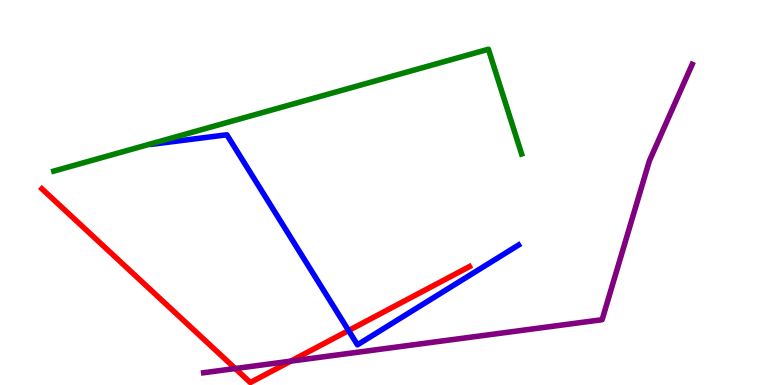[{'lines': ['blue', 'red'], 'intersections': [{'x': 4.5, 'y': 1.41}]}, {'lines': ['green', 'red'], 'intersections': []}, {'lines': ['purple', 'red'], 'intersections': [{'x': 3.04, 'y': 0.428}, {'x': 3.75, 'y': 0.62}]}, {'lines': ['blue', 'green'], 'intersections': []}, {'lines': ['blue', 'purple'], 'intersections': []}, {'lines': ['green', 'purple'], 'intersections': []}]